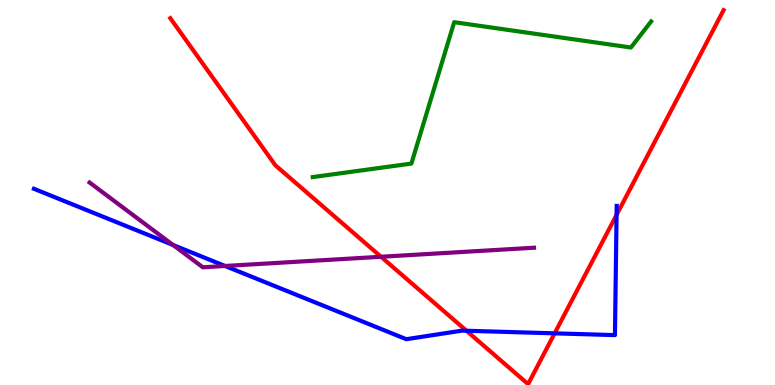[{'lines': ['blue', 'red'], 'intersections': [{'x': 6.02, 'y': 1.41}, {'x': 7.16, 'y': 1.34}, {'x': 7.96, 'y': 4.42}]}, {'lines': ['green', 'red'], 'intersections': []}, {'lines': ['purple', 'red'], 'intersections': [{'x': 4.92, 'y': 3.33}]}, {'lines': ['blue', 'green'], 'intersections': []}, {'lines': ['blue', 'purple'], 'intersections': [{'x': 2.23, 'y': 3.64}, {'x': 2.9, 'y': 3.09}]}, {'lines': ['green', 'purple'], 'intersections': []}]